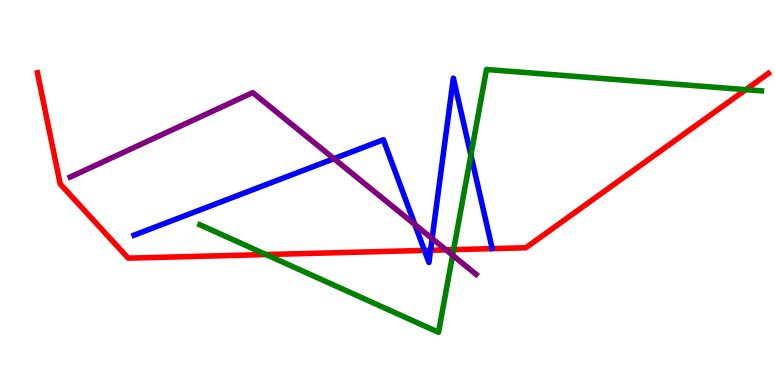[{'lines': ['blue', 'red'], 'intersections': [{'x': 5.48, 'y': 3.5}, {'x': 5.56, 'y': 3.5}]}, {'lines': ['green', 'red'], 'intersections': [{'x': 3.43, 'y': 3.39}, {'x': 5.85, 'y': 3.52}, {'x': 9.62, 'y': 7.67}]}, {'lines': ['purple', 'red'], 'intersections': [{'x': 5.75, 'y': 3.51}]}, {'lines': ['blue', 'green'], 'intersections': [{'x': 6.08, 'y': 5.97}]}, {'lines': ['blue', 'purple'], 'intersections': [{'x': 4.31, 'y': 5.88}, {'x': 5.35, 'y': 4.17}, {'x': 5.58, 'y': 3.8}]}, {'lines': ['green', 'purple'], 'intersections': [{'x': 5.84, 'y': 3.37}]}]